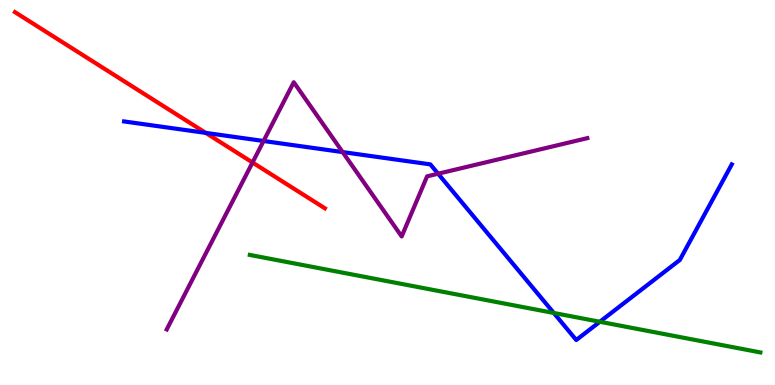[{'lines': ['blue', 'red'], 'intersections': [{'x': 2.65, 'y': 6.55}]}, {'lines': ['green', 'red'], 'intersections': []}, {'lines': ['purple', 'red'], 'intersections': [{'x': 3.26, 'y': 5.78}]}, {'lines': ['blue', 'green'], 'intersections': [{'x': 7.15, 'y': 1.87}, {'x': 7.74, 'y': 1.64}]}, {'lines': ['blue', 'purple'], 'intersections': [{'x': 3.4, 'y': 6.34}, {'x': 4.42, 'y': 6.05}, {'x': 5.65, 'y': 5.49}]}, {'lines': ['green', 'purple'], 'intersections': []}]